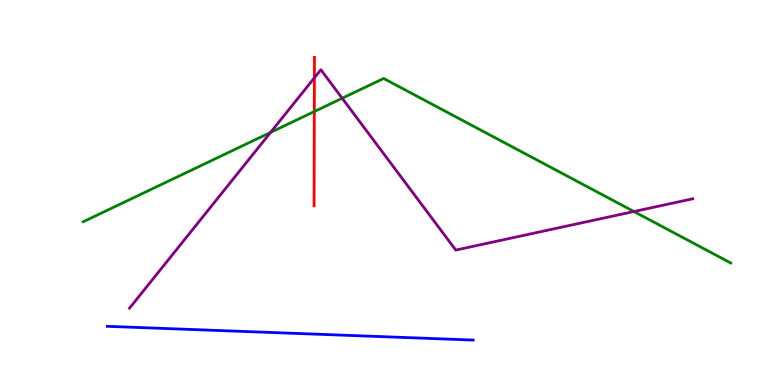[{'lines': ['blue', 'red'], 'intersections': []}, {'lines': ['green', 'red'], 'intersections': [{'x': 4.06, 'y': 7.1}]}, {'lines': ['purple', 'red'], 'intersections': [{'x': 4.06, 'y': 7.98}]}, {'lines': ['blue', 'green'], 'intersections': []}, {'lines': ['blue', 'purple'], 'intersections': []}, {'lines': ['green', 'purple'], 'intersections': [{'x': 3.49, 'y': 6.56}, {'x': 4.42, 'y': 7.45}, {'x': 8.18, 'y': 4.51}]}]